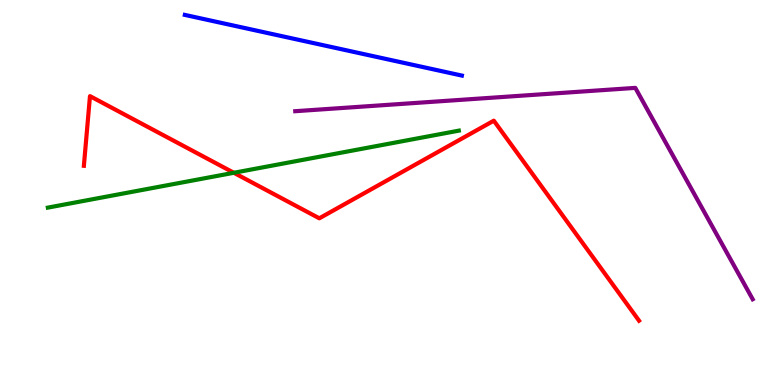[{'lines': ['blue', 'red'], 'intersections': []}, {'lines': ['green', 'red'], 'intersections': [{'x': 3.02, 'y': 5.51}]}, {'lines': ['purple', 'red'], 'intersections': []}, {'lines': ['blue', 'green'], 'intersections': []}, {'lines': ['blue', 'purple'], 'intersections': []}, {'lines': ['green', 'purple'], 'intersections': []}]